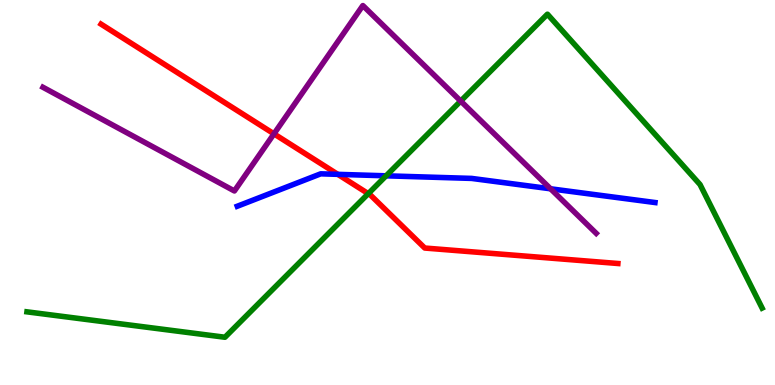[{'lines': ['blue', 'red'], 'intersections': [{'x': 4.36, 'y': 5.47}]}, {'lines': ['green', 'red'], 'intersections': [{'x': 4.75, 'y': 4.97}]}, {'lines': ['purple', 'red'], 'intersections': [{'x': 3.54, 'y': 6.52}]}, {'lines': ['blue', 'green'], 'intersections': [{'x': 4.98, 'y': 5.43}]}, {'lines': ['blue', 'purple'], 'intersections': [{'x': 7.1, 'y': 5.1}]}, {'lines': ['green', 'purple'], 'intersections': [{'x': 5.94, 'y': 7.37}]}]